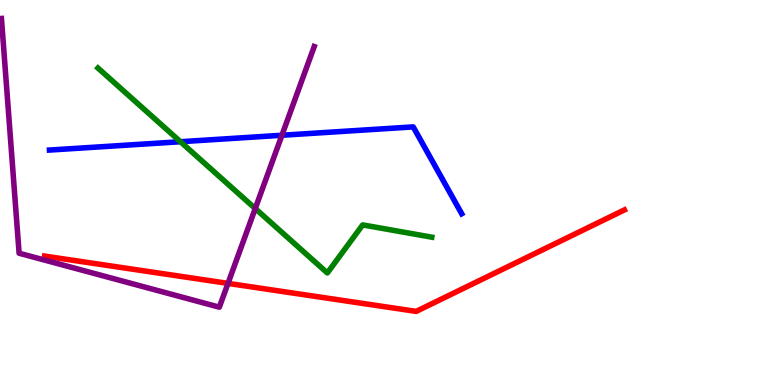[{'lines': ['blue', 'red'], 'intersections': []}, {'lines': ['green', 'red'], 'intersections': []}, {'lines': ['purple', 'red'], 'intersections': [{'x': 2.94, 'y': 2.64}]}, {'lines': ['blue', 'green'], 'intersections': [{'x': 2.33, 'y': 6.32}]}, {'lines': ['blue', 'purple'], 'intersections': [{'x': 3.64, 'y': 6.49}]}, {'lines': ['green', 'purple'], 'intersections': [{'x': 3.29, 'y': 4.58}]}]